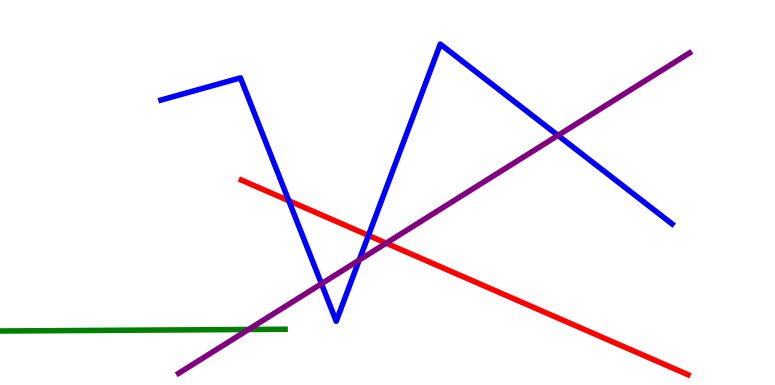[{'lines': ['blue', 'red'], 'intersections': [{'x': 3.73, 'y': 4.79}, {'x': 4.75, 'y': 3.88}]}, {'lines': ['green', 'red'], 'intersections': []}, {'lines': ['purple', 'red'], 'intersections': [{'x': 4.98, 'y': 3.68}]}, {'lines': ['blue', 'green'], 'intersections': []}, {'lines': ['blue', 'purple'], 'intersections': [{'x': 4.15, 'y': 2.63}, {'x': 4.63, 'y': 3.24}, {'x': 7.2, 'y': 6.48}]}, {'lines': ['green', 'purple'], 'intersections': [{'x': 3.21, 'y': 1.44}]}]